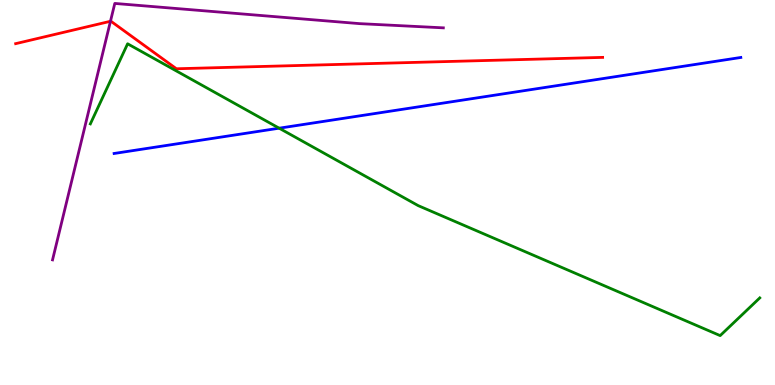[{'lines': ['blue', 'red'], 'intersections': []}, {'lines': ['green', 'red'], 'intersections': []}, {'lines': ['purple', 'red'], 'intersections': [{'x': 1.43, 'y': 9.45}]}, {'lines': ['blue', 'green'], 'intersections': [{'x': 3.6, 'y': 6.67}]}, {'lines': ['blue', 'purple'], 'intersections': []}, {'lines': ['green', 'purple'], 'intersections': []}]